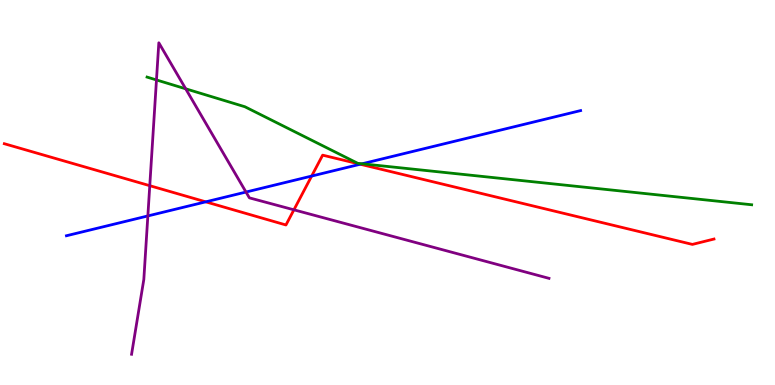[{'lines': ['blue', 'red'], 'intersections': [{'x': 2.65, 'y': 4.76}, {'x': 4.02, 'y': 5.43}, {'x': 4.65, 'y': 5.73}]}, {'lines': ['green', 'red'], 'intersections': []}, {'lines': ['purple', 'red'], 'intersections': [{'x': 1.93, 'y': 5.18}, {'x': 3.79, 'y': 4.55}]}, {'lines': ['blue', 'green'], 'intersections': [{'x': 4.67, 'y': 5.75}]}, {'lines': ['blue', 'purple'], 'intersections': [{'x': 1.91, 'y': 4.39}, {'x': 3.17, 'y': 5.01}]}, {'lines': ['green', 'purple'], 'intersections': [{'x': 2.02, 'y': 7.92}, {'x': 2.4, 'y': 7.69}]}]